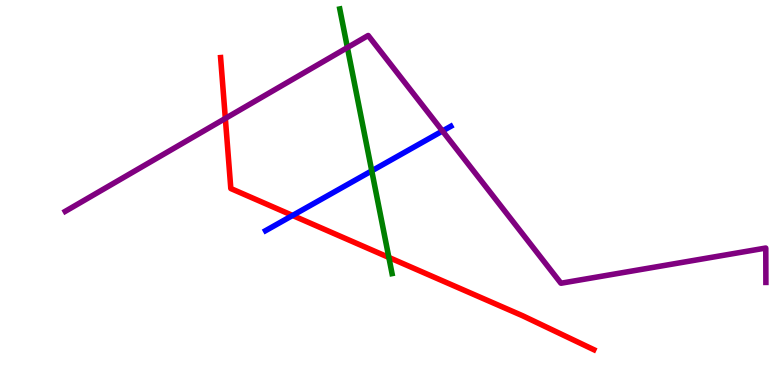[{'lines': ['blue', 'red'], 'intersections': [{'x': 3.78, 'y': 4.4}]}, {'lines': ['green', 'red'], 'intersections': [{'x': 5.02, 'y': 3.31}]}, {'lines': ['purple', 'red'], 'intersections': [{'x': 2.91, 'y': 6.92}]}, {'lines': ['blue', 'green'], 'intersections': [{'x': 4.8, 'y': 5.56}]}, {'lines': ['blue', 'purple'], 'intersections': [{'x': 5.71, 'y': 6.6}]}, {'lines': ['green', 'purple'], 'intersections': [{'x': 4.48, 'y': 8.76}]}]